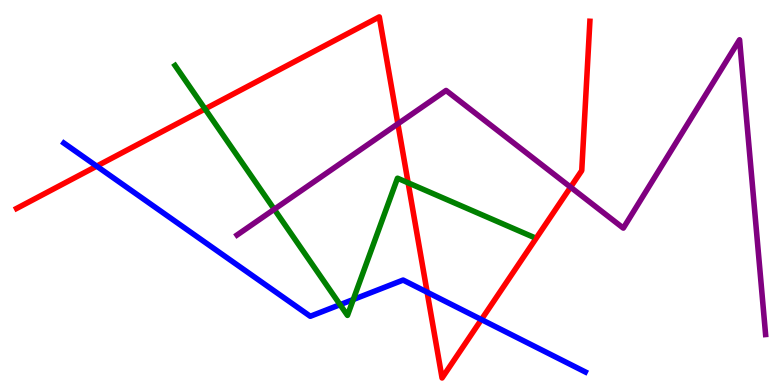[{'lines': ['blue', 'red'], 'intersections': [{'x': 1.25, 'y': 5.68}, {'x': 5.51, 'y': 2.41}, {'x': 6.21, 'y': 1.7}]}, {'lines': ['green', 'red'], 'intersections': [{'x': 2.65, 'y': 7.17}, {'x': 5.27, 'y': 5.25}]}, {'lines': ['purple', 'red'], 'intersections': [{'x': 5.13, 'y': 6.78}, {'x': 7.36, 'y': 5.14}]}, {'lines': ['blue', 'green'], 'intersections': [{'x': 4.39, 'y': 2.09}, {'x': 4.56, 'y': 2.22}]}, {'lines': ['blue', 'purple'], 'intersections': []}, {'lines': ['green', 'purple'], 'intersections': [{'x': 3.54, 'y': 4.56}]}]